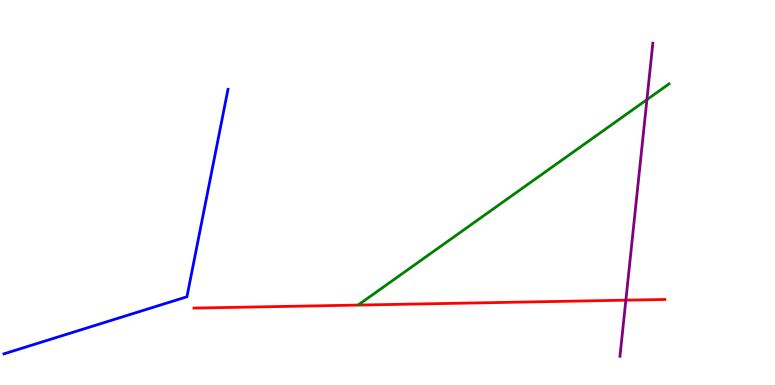[{'lines': ['blue', 'red'], 'intersections': []}, {'lines': ['green', 'red'], 'intersections': []}, {'lines': ['purple', 'red'], 'intersections': [{'x': 8.08, 'y': 2.2}]}, {'lines': ['blue', 'green'], 'intersections': []}, {'lines': ['blue', 'purple'], 'intersections': []}, {'lines': ['green', 'purple'], 'intersections': [{'x': 8.35, 'y': 7.41}]}]